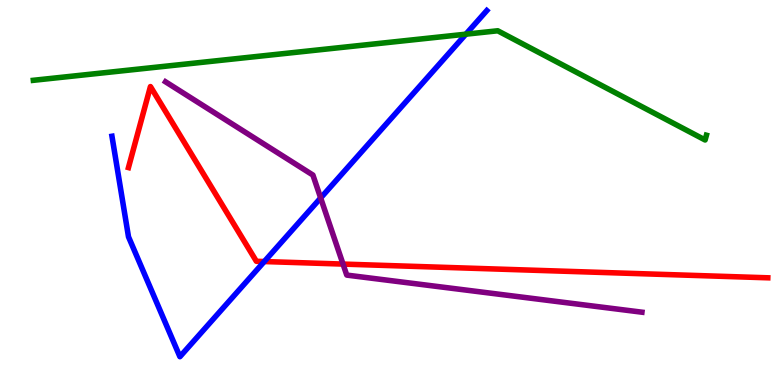[{'lines': ['blue', 'red'], 'intersections': [{'x': 3.41, 'y': 3.21}]}, {'lines': ['green', 'red'], 'intersections': []}, {'lines': ['purple', 'red'], 'intersections': [{'x': 4.43, 'y': 3.14}]}, {'lines': ['blue', 'green'], 'intersections': [{'x': 6.01, 'y': 9.11}]}, {'lines': ['blue', 'purple'], 'intersections': [{'x': 4.14, 'y': 4.86}]}, {'lines': ['green', 'purple'], 'intersections': []}]